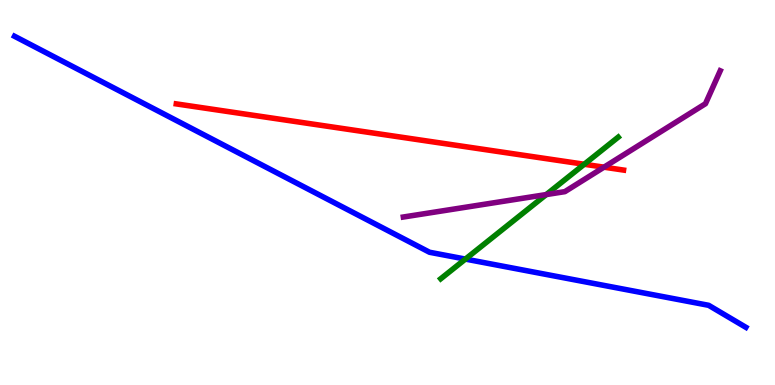[{'lines': ['blue', 'red'], 'intersections': []}, {'lines': ['green', 'red'], 'intersections': [{'x': 7.54, 'y': 5.73}]}, {'lines': ['purple', 'red'], 'intersections': [{'x': 7.79, 'y': 5.66}]}, {'lines': ['blue', 'green'], 'intersections': [{'x': 6.01, 'y': 3.27}]}, {'lines': ['blue', 'purple'], 'intersections': []}, {'lines': ['green', 'purple'], 'intersections': [{'x': 7.05, 'y': 4.95}]}]